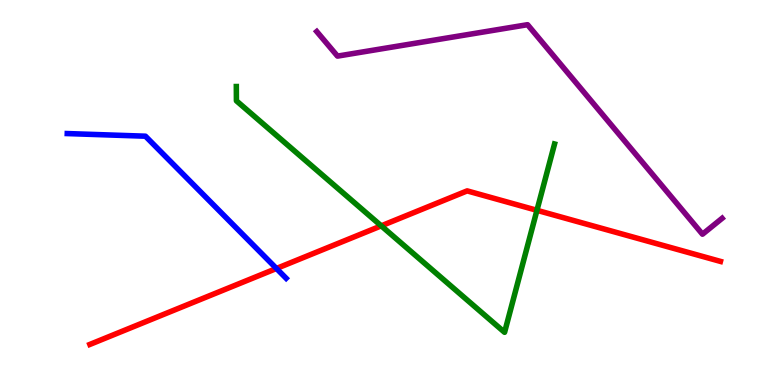[{'lines': ['blue', 'red'], 'intersections': [{'x': 3.57, 'y': 3.03}]}, {'lines': ['green', 'red'], 'intersections': [{'x': 4.92, 'y': 4.13}, {'x': 6.93, 'y': 4.54}]}, {'lines': ['purple', 'red'], 'intersections': []}, {'lines': ['blue', 'green'], 'intersections': []}, {'lines': ['blue', 'purple'], 'intersections': []}, {'lines': ['green', 'purple'], 'intersections': []}]